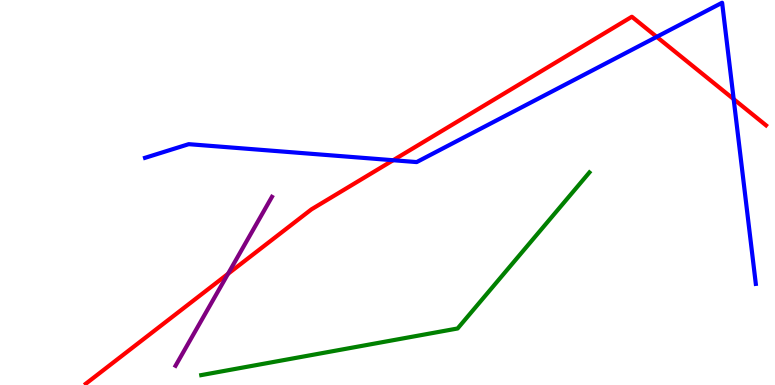[{'lines': ['blue', 'red'], 'intersections': [{'x': 5.07, 'y': 5.84}, {'x': 8.47, 'y': 9.04}, {'x': 9.47, 'y': 7.43}]}, {'lines': ['green', 'red'], 'intersections': []}, {'lines': ['purple', 'red'], 'intersections': [{'x': 2.94, 'y': 2.89}]}, {'lines': ['blue', 'green'], 'intersections': []}, {'lines': ['blue', 'purple'], 'intersections': []}, {'lines': ['green', 'purple'], 'intersections': []}]